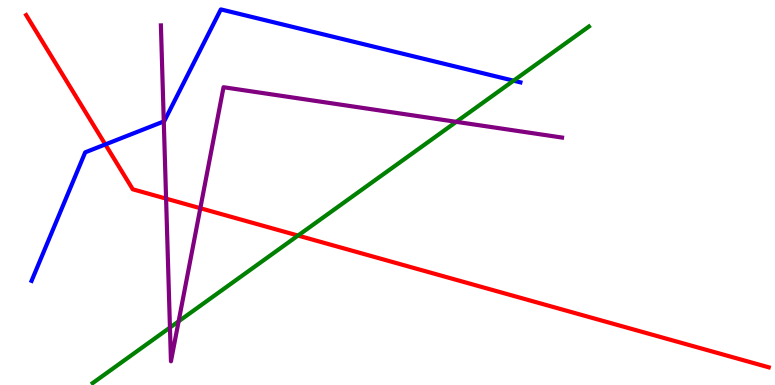[{'lines': ['blue', 'red'], 'intersections': [{'x': 1.36, 'y': 6.25}]}, {'lines': ['green', 'red'], 'intersections': [{'x': 3.85, 'y': 3.88}]}, {'lines': ['purple', 'red'], 'intersections': [{'x': 2.14, 'y': 4.84}, {'x': 2.58, 'y': 4.59}]}, {'lines': ['blue', 'green'], 'intersections': [{'x': 6.63, 'y': 7.9}]}, {'lines': ['blue', 'purple'], 'intersections': [{'x': 2.11, 'y': 6.85}]}, {'lines': ['green', 'purple'], 'intersections': [{'x': 2.19, 'y': 1.49}, {'x': 2.3, 'y': 1.65}, {'x': 5.89, 'y': 6.84}]}]